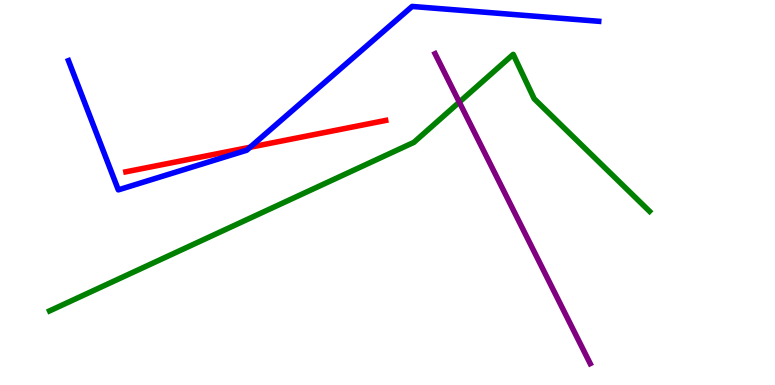[{'lines': ['blue', 'red'], 'intersections': [{'x': 3.23, 'y': 6.18}]}, {'lines': ['green', 'red'], 'intersections': []}, {'lines': ['purple', 'red'], 'intersections': []}, {'lines': ['blue', 'green'], 'intersections': []}, {'lines': ['blue', 'purple'], 'intersections': []}, {'lines': ['green', 'purple'], 'intersections': [{'x': 5.93, 'y': 7.35}]}]